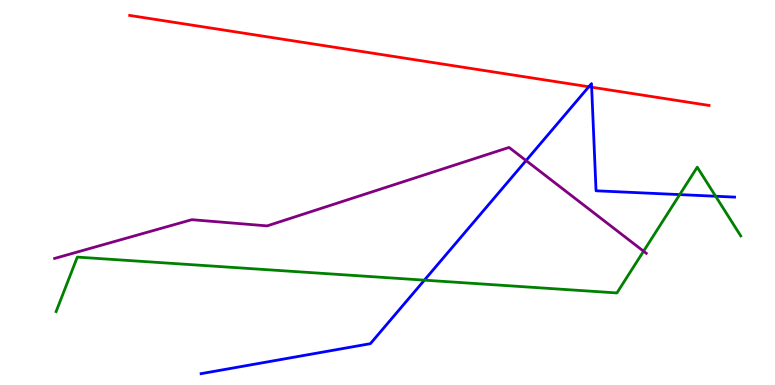[{'lines': ['blue', 'red'], 'intersections': [{'x': 7.6, 'y': 7.75}, {'x': 7.63, 'y': 7.74}]}, {'lines': ['green', 'red'], 'intersections': []}, {'lines': ['purple', 'red'], 'intersections': []}, {'lines': ['blue', 'green'], 'intersections': [{'x': 5.48, 'y': 2.72}, {'x': 8.77, 'y': 4.95}, {'x': 9.23, 'y': 4.9}]}, {'lines': ['blue', 'purple'], 'intersections': [{'x': 6.79, 'y': 5.83}]}, {'lines': ['green', 'purple'], 'intersections': [{'x': 8.3, 'y': 3.47}]}]